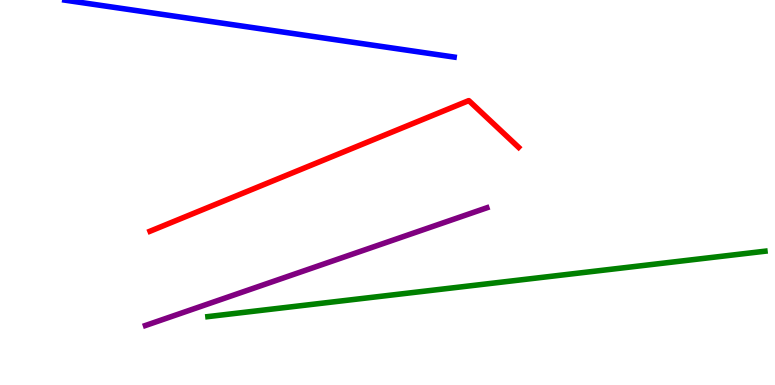[{'lines': ['blue', 'red'], 'intersections': []}, {'lines': ['green', 'red'], 'intersections': []}, {'lines': ['purple', 'red'], 'intersections': []}, {'lines': ['blue', 'green'], 'intersections': []}, {'lines': ['blue', 'purple'], 'intersections': []}, {'lines': ['green', 'purple'], 'intersections': []}]